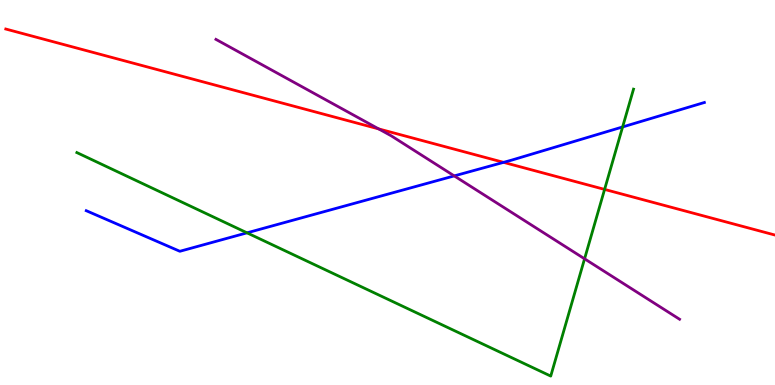[{'lines': ['blue', 'red'], 'intersections': [{'x': 6.5, 'y': 5.78}]}, {'lines': ['green', 'red'], 'intersections': [{'x': 7.8, 'y': 5.08}]}, {'lines': ['purple', 'red'], 'intersections': [{'x': 4.89, 'y': 6.65}]}, {'lines': ['blue', 'green'], 'intersections': [{'x': 3.19, 'y': 3.95}, {'x': 8.03, 'y': 6.7}]}, {'lines': ['blue', 'purple'], 'intersections': [{'x': 5.86, 'y': 5.43}]}, {'lines': ['green', 'purple'], 'intersections': [{'x': 7.54, 'y': 3.28}]}]